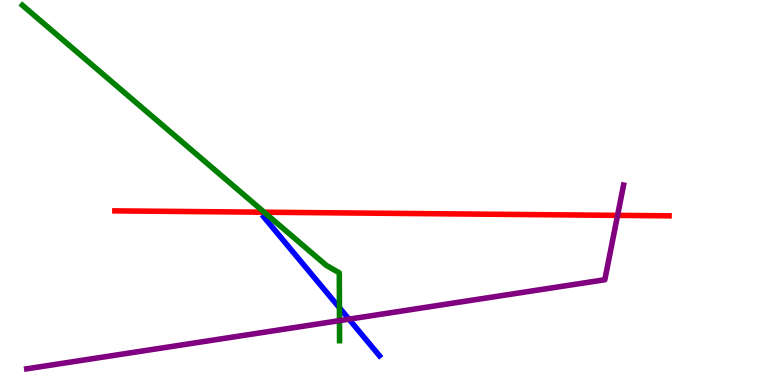[{'lines': ['blue', 'red'], 'intersections': []}, {'lines': ['green', 'red'], 'intersections': [{'x': 3.41, 'y': 4.49}]}, {'lines': ['purple', 'red'], 'intersections': [{'x': 7.97, 'y': 4.41}]}, {'lines': ['blue', 'green'], 'intersections': [{'x': 4.38, 'y': 2.01}]}, {'lines': ['blue', 'purple'], 'intersections': [{'x': 4.5, 'y': 1.71}]}, {'lines': ['green', 'purple'], 'intersections': [{'x': 4.38, 'y': 1.67}]}]